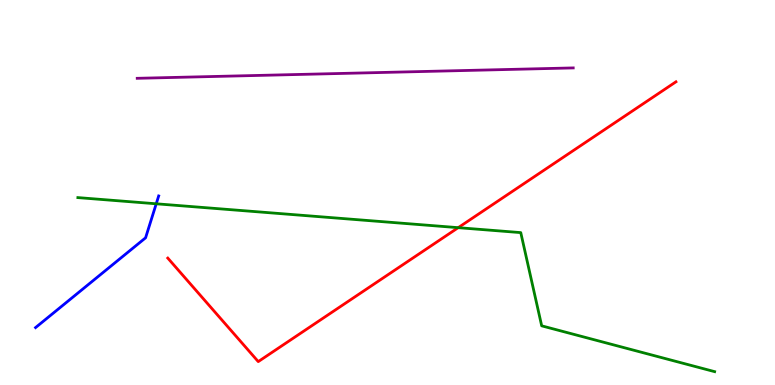[{'lines': ['blue', 'red'], 'intersections': []}, {'lines': ['green', 'red'], 'intersections': [{'x': 5.91, 'y': 4.09}]}, {'lines': ['purple', 'red'], 'intersections': []}, {'lines': ['blue', 'green'], 'intersections': [{'x': 2.02, 'y': 4.71}]}, {'lines': ['blue', 'purple'], 'intersections': []}, {'lines': ['green', 'purple'], 'intersections': []}]